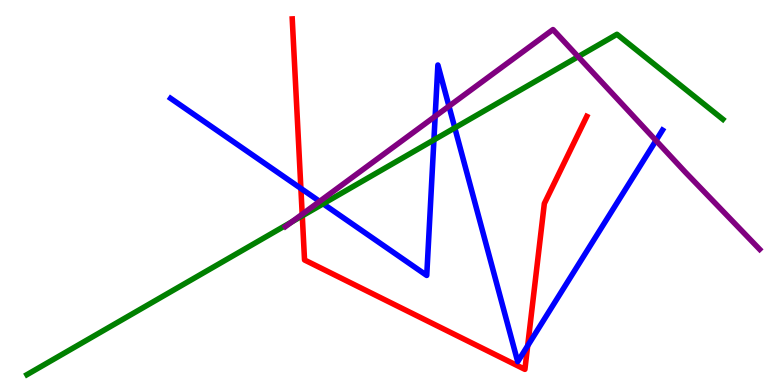[{'lines': ['blue', 'red'], 'intersections': [{'x': 3.88, 'y': 5.11}, {'x': 6.81, 'y': 1.02}]}, {'lines': ['green', 'red'], 'intersections': [{'x': 3.9, 'y': 4.39}]}, {'lines': ['purple', 'red'], 'intersections': [{'x': 3.9, 'y': 4.44}]}, {'lines': ['blue', 'green'], 'intersections': [{'x': 4.17, 'y': 4.71}, {'x': 5.6, 'y': 6.37}, {'x': 5.87, 'y': 6.68}]}, {'lines': ['blue', 'purple'], 'intersections': [{'x': 4.12, 'y': 4.77}, {'x': 5.61, 'y': 6.98}, {'x': 5.79, 'y': 7.24}, {'x': 8.46, 'y': 6.35}]}, {'lines': ['green', 'purple'], 'intersections': [{'x': 3.77, 'y': 4.24}, {'x': 7.46, 'y': 8.53}]}]